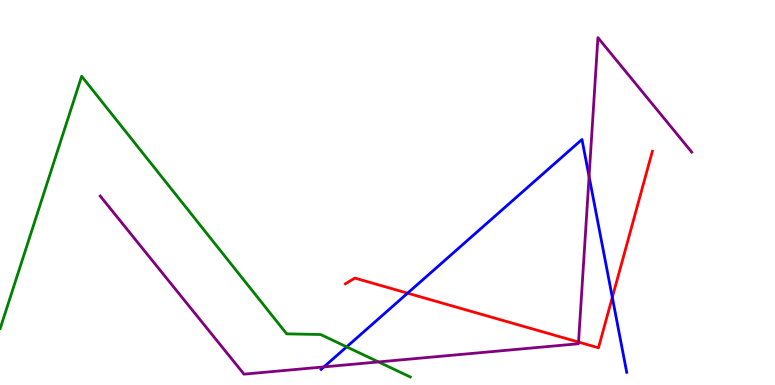[{'lines': ['blue', 'red'], 'intersections': [{'x': 5.26, 'y': 2.39}, {'x': 7.9, 'y': 2.28}]}, {'lines': ['green', 'red'], 'intersections': []}, {'lines': ['purple', 'red'], 'intersections': [{'x': 7.47, 'y': 1.11}]}, {'lines': ['blue', 'green'], 'intersections': [{'x': 4.47, 'y': 0.991}]}, {'lines': ['blue', 'purple'], 'intersections': [{'x': 4.18, 'y': 0.47}, {'x': 7.6, 'y': 5.42}]}, {'lines': ['green', 'purple'], 'intersections': [{'x': 4.88, 'y': 0.599}]}]